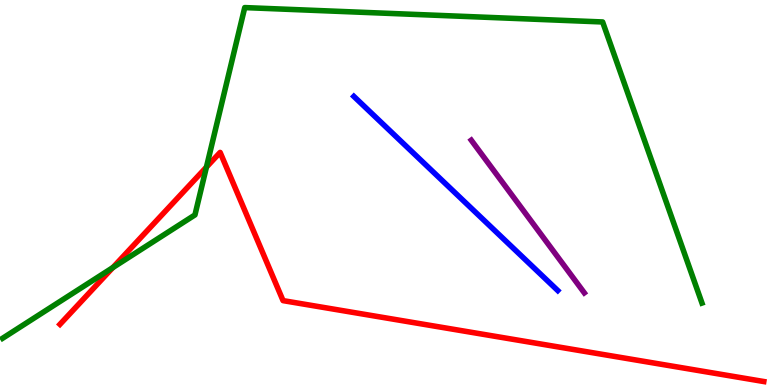[{'lines': ['blue', 'red'], 'intersections': []}, {'lines': ['green', 'red'], 'intersections': [{'x': 1.46, 'y': 3.05}, {'x': 2.66, 'y': 5.66}]}, {'lines': ['purple', 'red'], 'intersections': []}, {'lines': ['blue', 'green'], 'intersections': []}, {'lines': ['blue', 'purple'], 'intersections': []}, {'lines': ['green', 'purple'], 'intersections': []}]